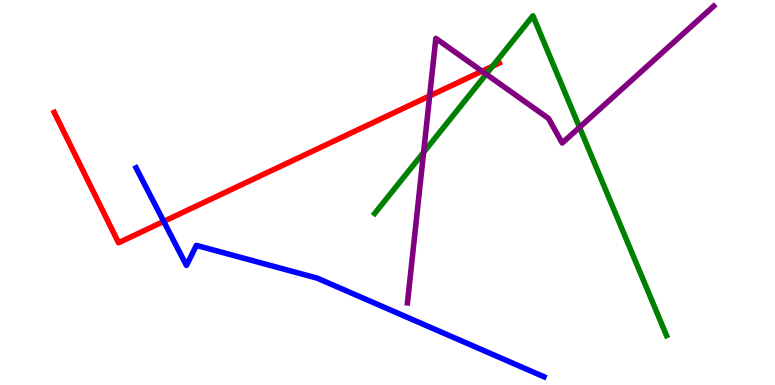[{'lines': ['blue', 'red'], 'intersections': [{'x': 2.11, 'y': 4.25}]}, {'lines': ['green', 'red'], 'intersections': [{'x': 6.36, 'y': 8.28}]}, {'lines': ['purple', 'red'], 'intersections': [{'x': 5.54, 'y': 7.51}, {'x': 6.22, 'y': 8.15}]}, {'lines': ['blue', 'green'], 'intersections': []}, {'lines': ['blue', 'purple'], 'intersections': []}, {'lines': ['green', 'purple'], 'intersections': [{'x': 5.47, 'y': 6.04}, {'x': 6.27, 'y': 8.07}, {'x': 7.48, 'y': 6.69}]}]